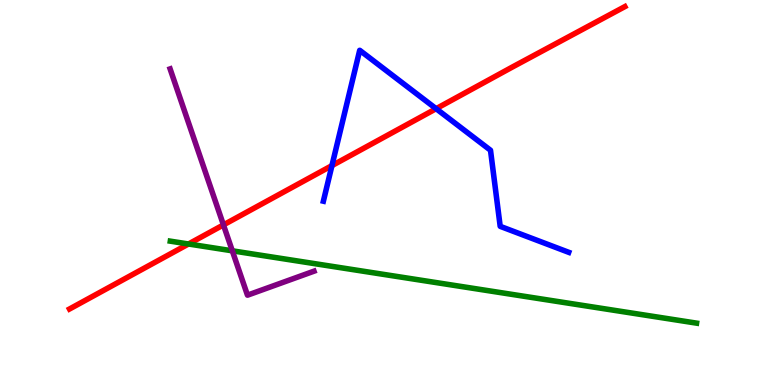[{'lines': ['blue', 'red'], 'intersections': [{'x': 4.28, 'y': 5.7}, {'x': 5.63, 'y': 7.18}]}, {'lines': ['green', 'red'], 'intersections': [{'x': 2.43, 'y': 3.66}]}, {'lines': ['purple', 'red'], 'intersections': [{'x': 2.88, 'y': 4.16}]}, {'lines': ['blue', 'green'], 'intersections': []}, {'lines': ['blue', 'purple'], 'intersections': []}, {'lines': ['green', 'purple'], 'intersections': [{'x': 3.0, 'y': 3.49}]}]